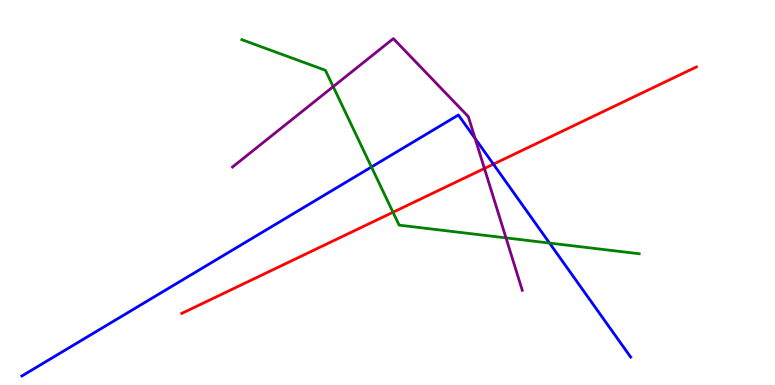[{'lines': ['blue', 'red'], 'intersections': [{'x': 6.37, 'y': 5.74}]}, {'lines': ['green', 'red'], 'intersections': [{'x': 5.07, 'y': 4.49}]}, {'lines': ['purple', 'red'], 'intersections': [{'x': 6.25, 'y': 5.62}]}, {'lines': ['blue', 'green'], 'intersections': [{'x': 4.79, 'y': 5.66}, {'x': 7.09, 'y': 3.69}]}, {'lines': ['blue', 'purple'], 'intersections': [{'x': 6.13, 'y': 6.4}]}, {'lines': ['green', 'purple'], 'intersections': [{'x': 4.3, 'y': 7.75}, {'x': 6.53, 'y': 3.82}]}]